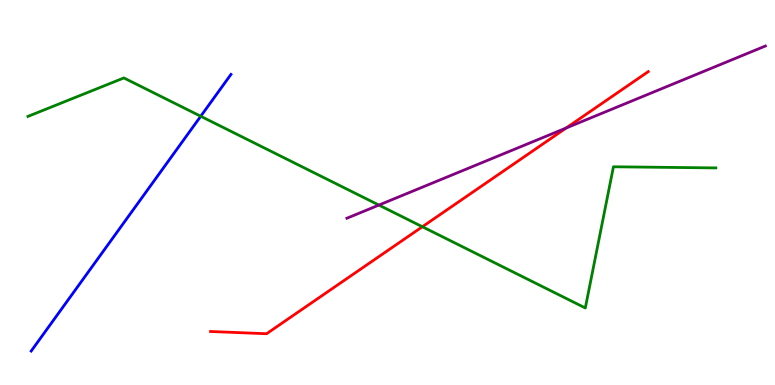[{'lines': ['blue', 'red'], 'intersections': []}, {'lines': ['green', 'red'], 'intersections': [{'x': 5.45, 'y': 4.11}]}, {'lines': ['purple', 'red'], 'intersections': [{'x': 7.3, 'y': 6.67}]}, {'lines': ['blue', 'green'], 'intersections': [{'x': 2.59, 'y': 6.98}]}, {'lines': ['blue', 'purple'], 'intersections': []}, {'lines': ['green', 'purple'], 'intersections': [{'x': 4.89, 'y': 4.67}]}]